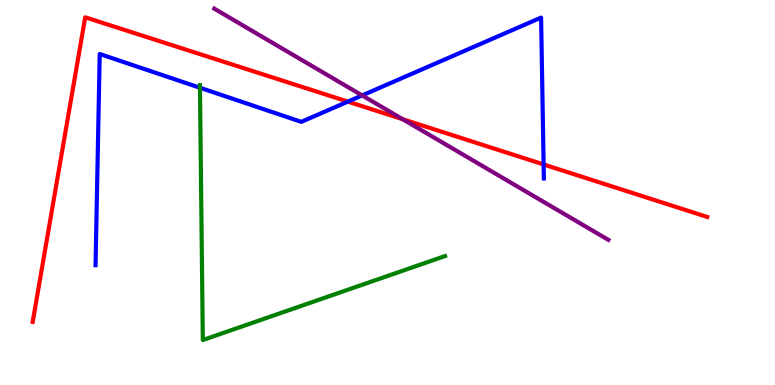[{'lines': ['blue', 'red'], 'intersections': [{'x': 4.49, 'y': 7.36}, {'x': 7.01, 'y': 5.73}]}, {'lines': ['green', 'red'], 'intersections': []}, {'lines': ['purple', 'red'], 'intersections': [{'x': 5.2, 'y': 6.9}]}, {'lines': ['blue', 'green'], 'intersections': [{'x': 2.58, 'y': 7.72}]}, {'lines': ['blue', 'purple'], 'intersections': [{'x': 4.67, 'y': 7.52}]}, {'lines': ['green', 'purple'], 'intersections': []}]